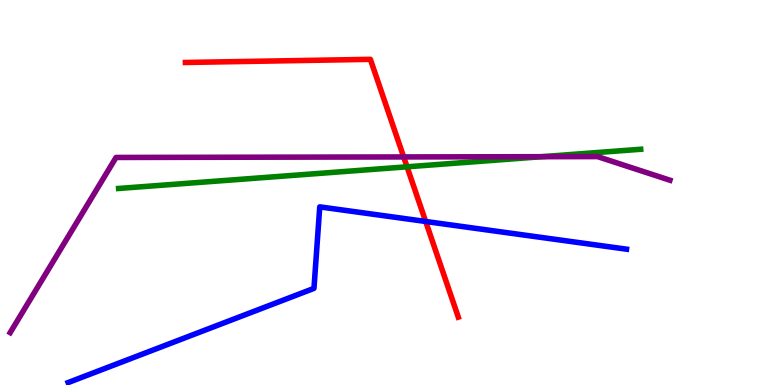[{'lines': ['blue', 'red'], 'intersections': [{'x': 5.49, 'y': 4.25}]}, {'lines': ['green', 'red'], 'intersections': [{'x': 5.25, 'y': 5.67}]}, {'lines': ['purple', 'red'], 'intersections': [{'x': 5.21, 'y': 5.92}]}, {'lines': ['blue', 'green'], 'intersections': []}, {'lines': ['blue', 'purple'], 'intersections': []}, {'lines': ['green', 'purple'], 'intersections': [{'x': 6.99, 'y': 5.93}]}]